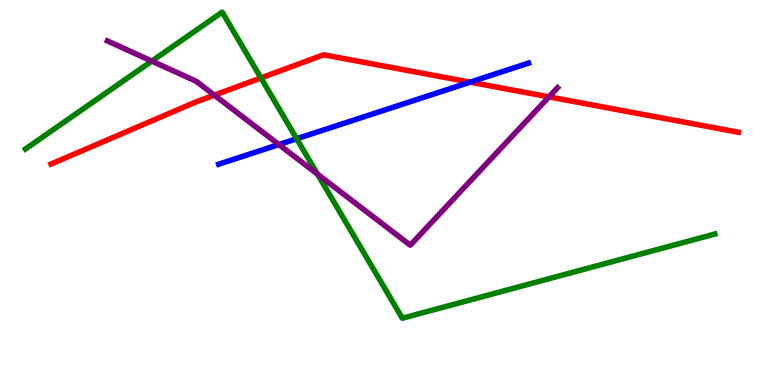[{'lines': ['blue', 'red'], 'intersections': [{'x': 6.07, 'y': 7.87}]}, {'lines': ['green', 'red'], 'intersections': [{'x': 3.37, 'y': 7.98}]}, {'lines': ['purple', 'red'], 'intersections': [{'x': 2.77, 'y': 7.53}, {'x': 7.08, 'y': 7.48}]}, {'lines': ['blue', 'green'], 'intersections': [{'x': 3.83, 'y': 6.4}]}, {'lines': ['blue', 'purple'], 'intersections': [{'x': 3.6, 'y': 6.25}]}, {'lines': ['green', 'purple'], 'intersections': [{'x': 1.96, 'y': 8.41}, {'x': 4.1, 'y': 5.48}]}]